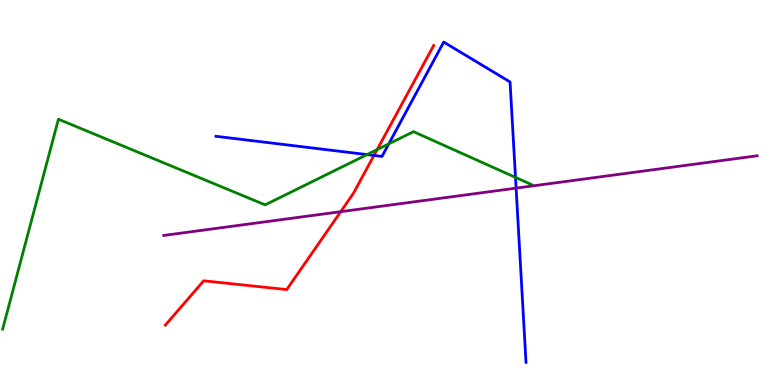[{'lines': ['blue', 'red'], 'intersections': [{'x': 4.83, 'y': 5.96}]}, {'lines': ['green', 'red'], 'intersections': [{'x': 4.87, 'y': 6.11}]}, {'lines': ['purple', 'red'], 'intersections': [{'x': 4.4, 'y': 4.5}]}, {'lines': ['blue', 'green'], 'intersections': [{'x': 4.74, 'y': 5.98}, {'x': 5.02, 'y': 6.26}, {'x': 6.65, 'y': 5.39}]}, {'lines': ['blue', 'purple'], 'intersections': [{'x': 6.66, 'y': 5.11}]}, {'lines': ['green', 'purple'], 'intersections': []}]